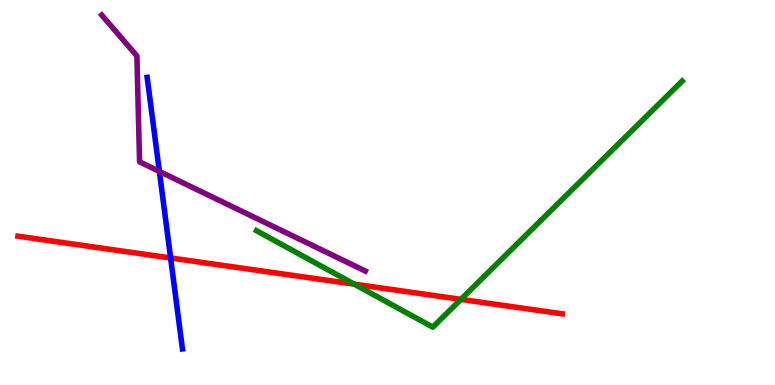[{'lines': ['blue', 'red'], 'intersections': [{'x': 2.2, 'y': 3.3}]}, {'lines': ['green', 'red'], 'intersections': [{'x': 4.57, 'y': 2.62}, {'x': 5.95, 'y': 2.22}]}, {'lines': ['purple', 'red'], 'intersections': []}, {'lines': ['blue', 'green'], 'intersections': []}, {'lines': ['blue', 'purple'], 'intersections': [{'x': 2.06, 'y': 5.55}]}, {'lines': ['green', 'purple'], 'intersections': []}]